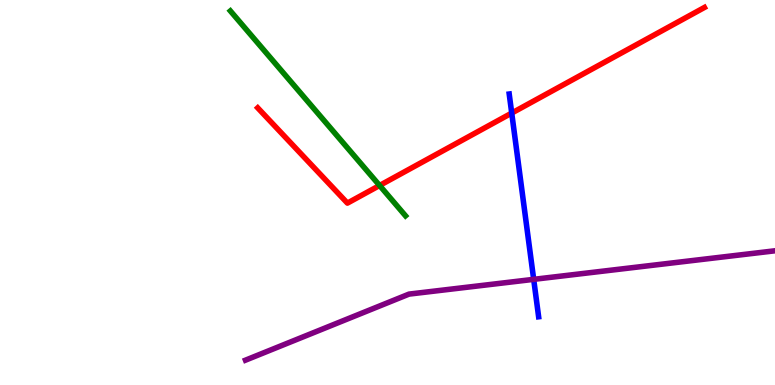[{'lines': ['blue', 'red'], 'intersections': [{'x': 6.6, 'y': 7.06}]}, {'lines': ['green', 'red'], 'intersections': [{'x': 4.9, 'y': 5.18}]}, {'lines': ['purple', 'red'], 'intersections': []}, {'lines': ['blue', 'green'], 'intersections': []}, {'lines': ['blue', 'purple'], 'intersections': [{'x': 6.89, 'y': 2.74}]}, {'lines': ['green', 'purple'], 'intersections': []}]